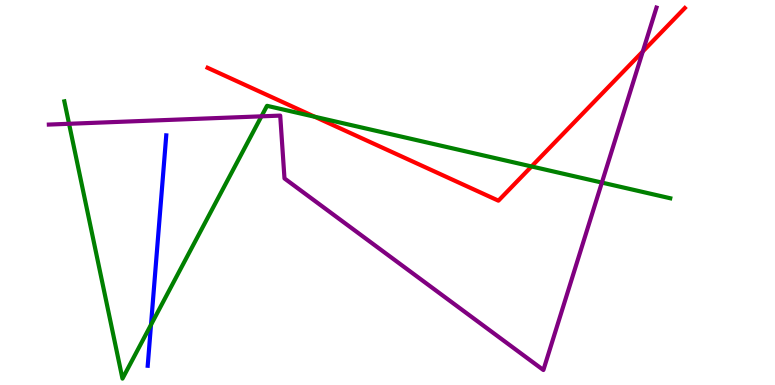[{'lines': ['blue', 'red'], 'intersections': []}, {'lines': ['green', 'red'], 'intersections': [{'x': 4.06, 'y': 6.97}, {'x': 6.86, 'y': 5.68}]}, {'lines': ['purple', 'red'], 'intersections': [{'x': 8.29, 'y': 8.66}]}, {'lines': ['blue', 'green'], 'intersections': [{'x': 1.95, 'y': 1.56}]}, {'lines': ['blue', 'purple'], 'intersections': []}, {'lines': ['green', 'purple'], 'intersections': [{'x': 0.891, 'y': 6.78}, {'x': 3.37, 'y': 6.98}, {'x': 7.77, 'y': 5.26}]}]